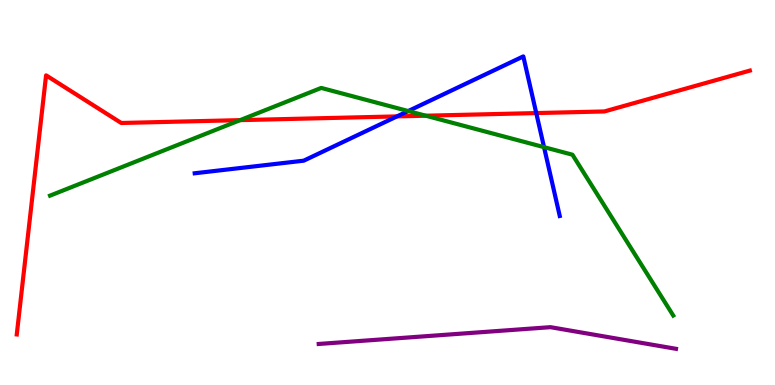[{'lines': ['blue', 'red'], 'intersections': [{'x': 5.12, 'y': 6.98}, {'x': 6.92, 'y': 7.06}]}, {'lines': ['green', 'red'], 'intersections': [{'x': 3.1, 'y': 6.88}, {'x': 5.49, 'y': 6.99}]}, {'lines': ['purple', 'red'], 'intersections': []}, {'lines': ['blue', 'green'], 'intersections': [{'x': 5.27, 'y': 7.12}, {'x': 7.02, 'y': 6.18}]}, {'lines': ['blue', 'purple'], 'intersections': []}, {'lines': ['green', 'purple'], 'intersections': []}]